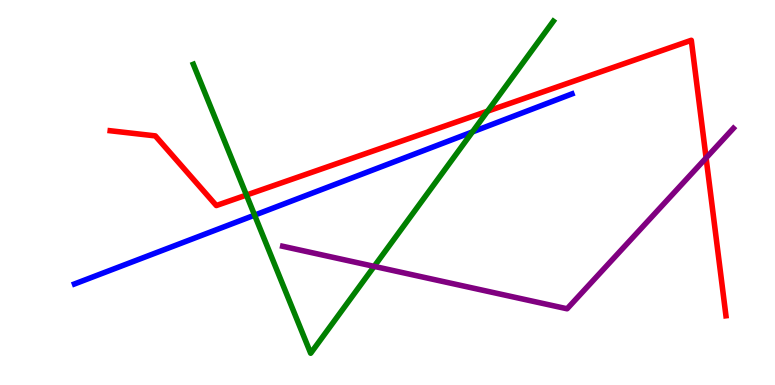[{'lines': ['blue', 'red'], 'intersections': []}, {'lines': ['green', 'red'], 'intersections': [{'x': 3.18, 'y': 4.93}, {'x': 6.29, 'y': 7.11}]}, {'lines': ['purple', 'red'], 'intersections': [{'x': 9.11, 'y': 5.9}]}, {'lines': ['blue', 'green'], 'intersections': [{'x': 3.29, 'y': 4.41}, {'x': 6.1, 'y': 6.57}]}, {'lines': ['blue', 'purple'], 'intersections': []}, {'lines': ['green', 'purple'], 'intersections': [{'x': 4.83, 'y': 3.08}]}]